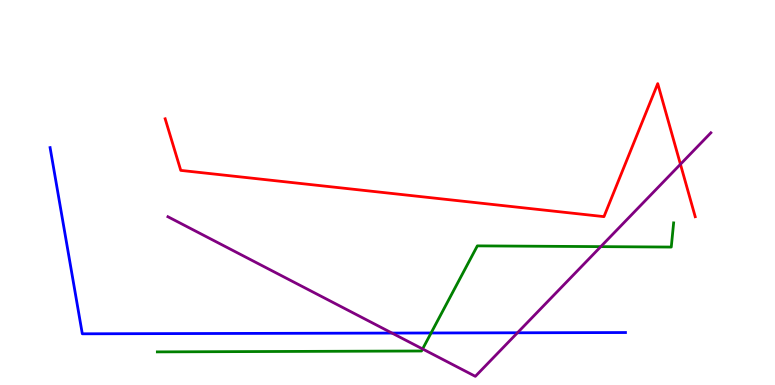[{'lines': ['blue', 'red'], 'intersections': []}, {'lines': ['green', 'red'], 'intersections': []}, {'lines': ['purple', 'red'], 'intersections': [{'x': 8.78, 'y': 5.73}]}, {'lines': ['blue', 'green'], 'intersections': [{'x': 5.56, 'y': 1.35}]}, {'lines': ['blue', 'purple'], 'intersections': [{'x': 5.06, 'y': 1.35}, {'x': 6.68, 'y': 1.36}]}, {'lines': ['green', 'purple'], 'intersections': [{'x': 5.45, 'y': 0.936}, {'x': 7.75, 'y': 3.59}]}]